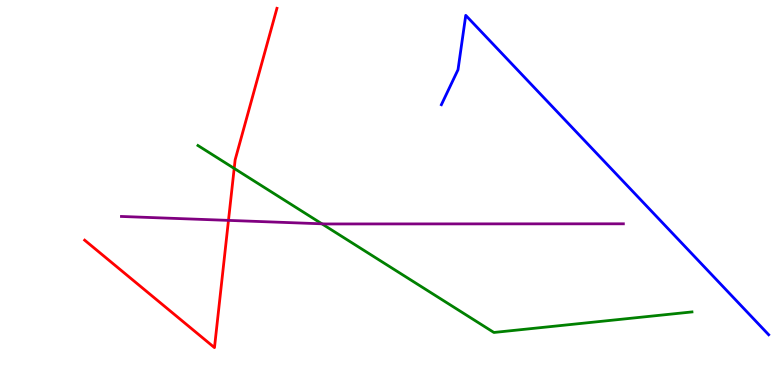[{'lines': ['blue', 'red'], 'intersections': []}, {'lines': ['green', 'red'], 'intersections': [{'x': 3.02, 'y': 5.63}]}, {'lines': ['purple', 'red'], 'intersections': [{'x': 2.95, 'y': 4.28}]}, {'lines': ['blue', 'green'], 'intersections': []}, {'lines': ['blue', 'purple'], 'intersections': []}, {'lines': ['green', 'purple'], 'intersections': [{'x': 4.15, 'y': 4.19}]}]